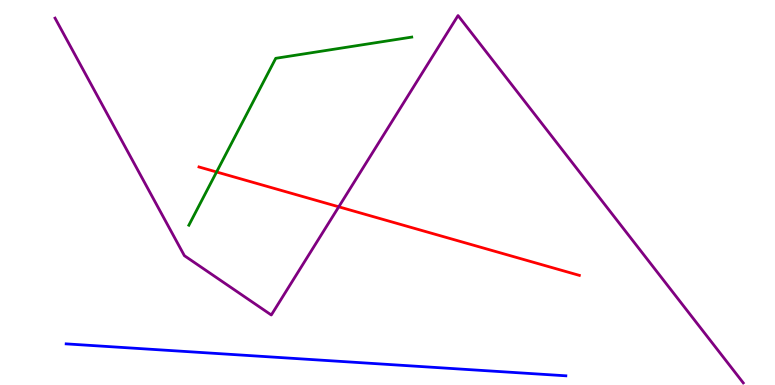[{'lines': ['blue', 'red'], 'intersections': []}, {'lines': ['green', 'red'], 'intersections': [{'x': 2.79, 'y': 5.53}]}, {'lines': ['purple', 'red'], 'intersections': [{'x': 4.37, 'y': 4.63}]}, {'lines': ['blue', 'green'], 'intersections': []}, {'lines': ['blue', 'purple'], 'intersections': []}, {'lines': ['green', 'purple'], 'intersections': []}]